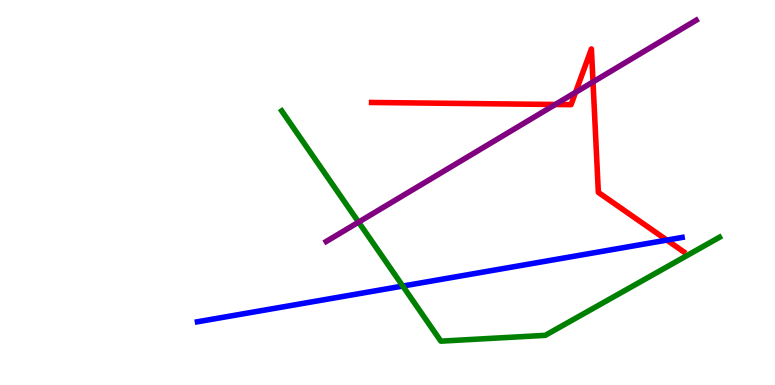[{'lines': ['blue', 'red'], 'intersections': [{'x': 8.6, 'y': 3.76}]}, {'lines': ['green', 'red'], 'intersections': []}, {'lines': ['purple', 'red'], 'intersections': [{'x': 7.17, 'y': 7.29}, {'x': 7.43, 'y': 7.6}, {'x': 7.65, 'y': 7.87}]}, {'lines': ['blue', 'green'], 'intersections': [{'x': 5.2, 'y': 2.57}]}, {'lines': ['blue', 'purple'], 'intersections': []}, {'lines': ['green', 'purple'], 'intersections': [{'x': 4.63, 'y': 4.23}]}]